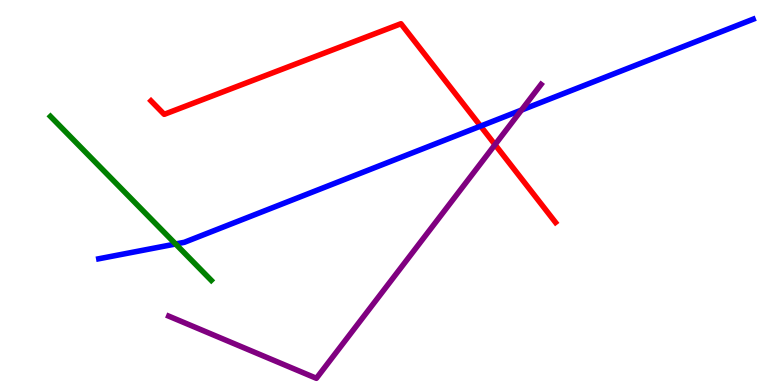[{'lines': ['blue', 'red'], 'intersections': [{'x': 6.2, 'y': 6.72}]}, {'lines': ['green', 'red'], 'intersections': []}, {'lines': ['purple', 'red'], 'intersections': [{'x': 6.39, 'y': 6.24}]}, {'lines': ['blue', 'green'], 'intersections': [{'x': 2.27, 'y': 3.66}]}, {'lines': ['blue', 'purple'], 'intersections': [{'x': 6.73, 'y': 7.14}]}, {'lines': ['green', 'purple'], 'intersections': []}]